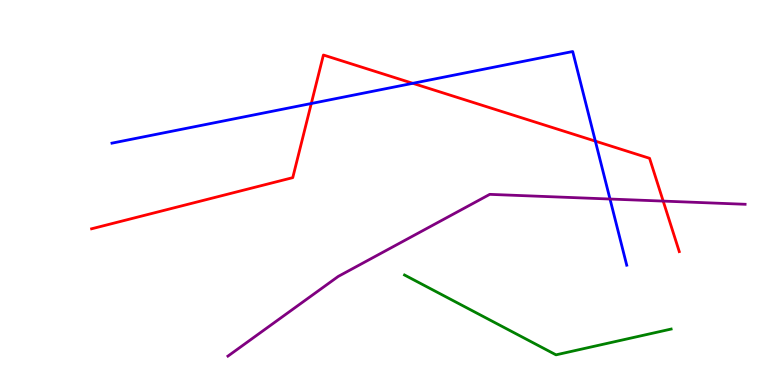[{'lines': ['blue', 'red'], 'intersections': [{'x': 4.02, 'y': 7.31}, {'x': 5.33, 'y': 7.84}, {'x': 7.68, 'y': 6.33}]}, {'lines': ['green', 'red'], 'intersections': []}, {'lines': ['purple', 'red'], 'intersections': [{'x': 8.56, 'y': 4.78}]}, {'lines': ['blue', 'green'], 'intersections': []}, {'lines': ['blue', 'purple'], 'intersections': [{'x': 7.87, 'y': 4.83}]}, {'lines': ['green', 'purple'], 'intersections': []}]